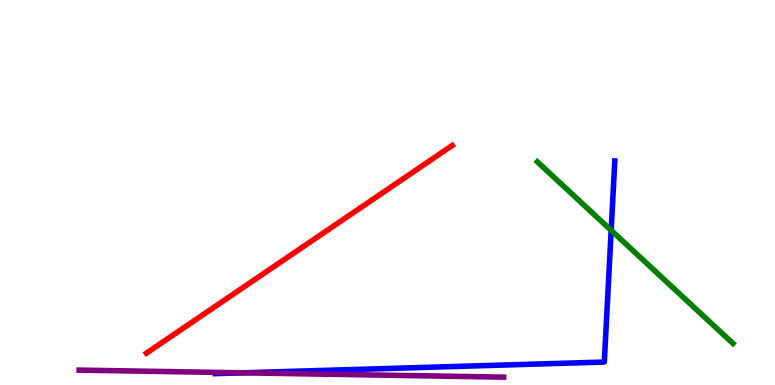[{'lines': ['blue', 'red'], 'intersections': []}, {'lines': ['green', 'red'], 'intersections': []}, {'lines': ['purple', 'red'], 'intersections': []}, {'lines': ['blue', 'green'], 'intersections': [{'x': 7.89, 'y': 4.02}]}, {'lines': ['blue', 'purple'], 'intersections': [{'x': 3.13, 'y': 0.316}]}, {'lines': ['green', 'purple'], 'intersections': []}]